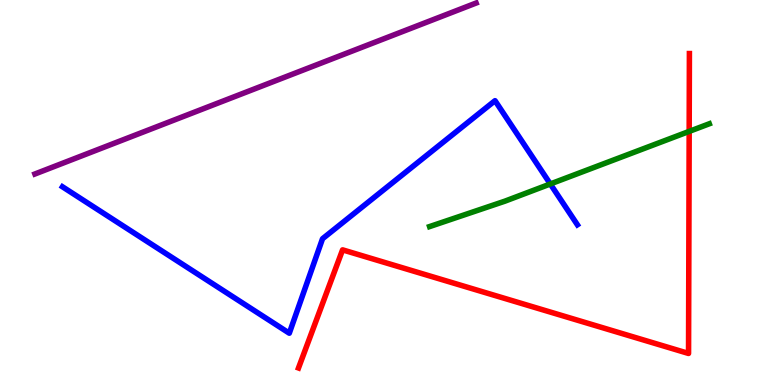[{'lines': ['blue', 'red'], 'intersections': []}, {'lines': ['green', 'red'], 'intersections': [{'x': 8.89, 'y': 6.59}]}, {'lines': ['purple', 'red'], 'intersections': []}, {'lines': ['blue', 'green'], 'intersections': [{'x': 7.1, 'y': 5.22}]}, {'lines': ['blue', 'purple'], 'intersections': []}, {'lines': ['green', 'purple'], 'intersections': []}]